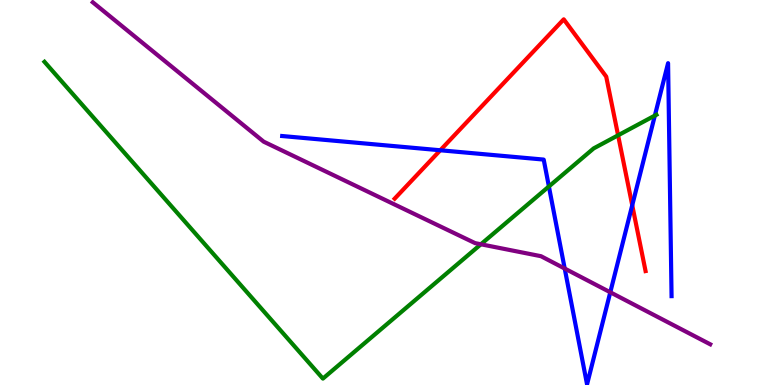[{'lines': ['blue', 'red'], 'intersections': [{'x': 5.68, 'y': 6.1}, {'x': 8.16, 'y': 4.67}]}, {'lines': ['green', 'red'], 'intersections': [{'x': 7.98, 'y': 6.49}]}, {'lines': ['purple', 'red'], 'intersections': []}, {'lines': ['blue', 'green'], 'intersections': [{'x': 7.08, 'y': 5.16}, {'x': 8.45, 'y': 7.0}]}, {'lines': ['blue', 'purple'], 'intersections': [{'x': 7.29, 'y': 3.02}, {'x': 7.87, 'y': 2.41}]}, {'lines': ['green', 'purple'], 'intersections': [{'x': 6.21, 'y': 3.66}]}]